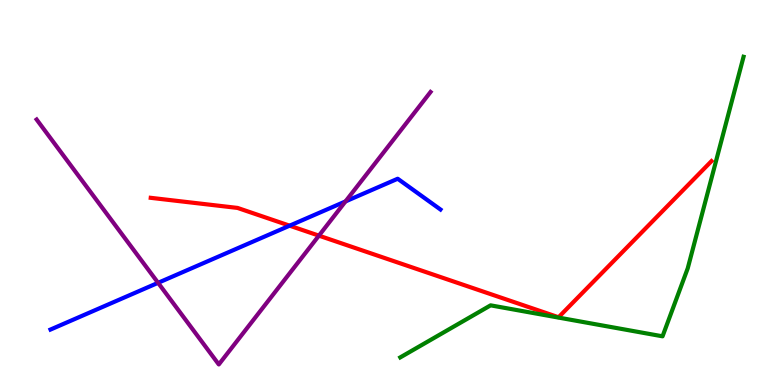[{'lines': ['blue', 'red'], 'intersections': [{'x': 3.74, 'y': 4.14}]}, {'lines': ['green', 'red'], 'intersections': []}, {'lines': ['purple', 'red'], 'intersections': [{'x': 4.11, 'y': 3.88}]}, {'lines': ['blue', 'green'], 'intersections': []}, {'lines': ['blue', 'purple'], 'intersections': [{'x': 2.04, 'y': 2.65}, {'x': 4.46, 'y': 4.77}]}, {'lines': ['green', 'purple'], 'intersections': []}]